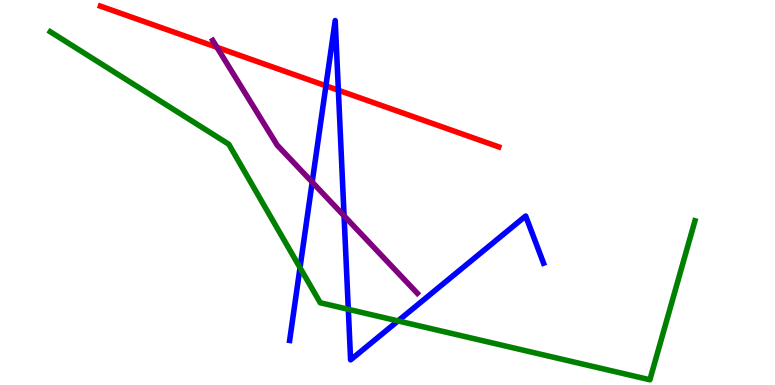[{'lines': ['blue', 'red'], 'intersections': [{'x': 4.21, 'y': 7.77}, {'x': 4.37, 'y': 7.66}]}, {'lines': ['green', 'red'], 'intersections': []}, {'lines': ['purple', 'red'], 'intersections': [{'x': 2.8, 'y': 8.77}]}, {'lines': ['blue', 'green'], 'intersections': [{'x': 3.87, 'y': 3.05}, {'x': 4.49, 'y': 1.97}, {'x': 5.14, 'y': 1.66}]}, {'lines': ['blue', 'purple'], 'intersections': [{'x': 4.03, 'y': 5.27}, {'x': 4.44, 'y': 4.39}]}, {'lines': ['green', 'purple'], 'intersections': []}]